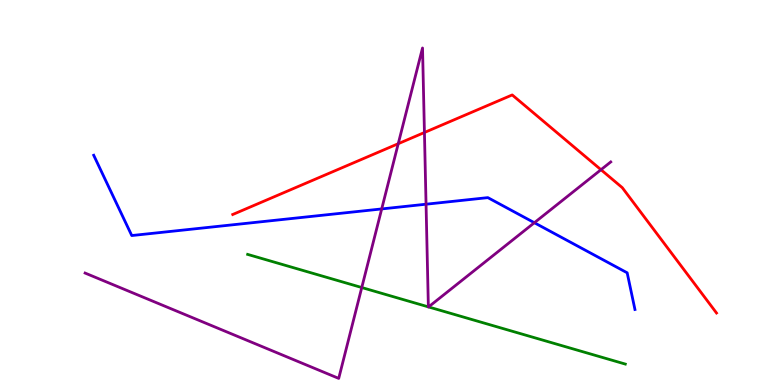[{'lines': ['blue', 'red'], 'intersections': []}, {'lines': ['green', 'red'], 'intersections': []}, {'lines': ['purple', 'red'], 'intersections': [{'x': 5.14, 'y': 6.27}, {'x': 5.48, 'y': 6.56}, {'x': 7.75, 'y': 5.59}]}, {'lines': ['blue', 'green'], 'intersections': []}, {'lines': ['blue', 'purple'], 'intersections': [{'x': 4.93, 'y': 4.57}, {'x': 5.5, 'y': 4.7}, {'x': 6.9, 'y': 4.21}]}, {'lines': ['green', 'purple'], 'intersections': [{'x': 4.67, 'y': 2.53}, {'x': 5.53, 'y': 2.03}, {'x': 5.53, 'y': 2.03}]}]